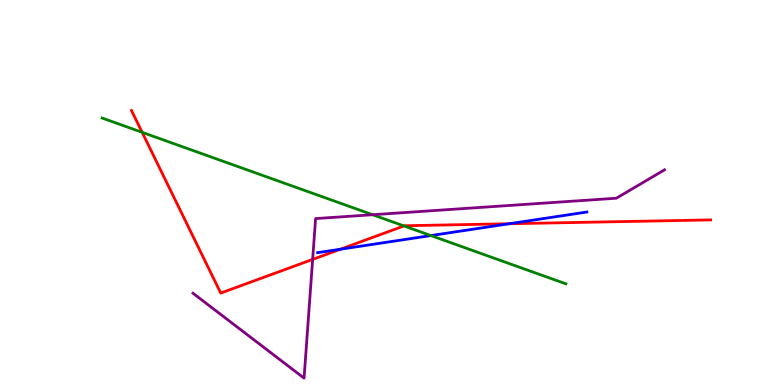[{'lines': ['blue', 'red'], 'intersections': [{'x': 4.39, 'y': 3.53}, {'x': 6.57, 'y': 4.19}]}, {'lines': ['green', 'red'], 'intersections': [{'x': 1.83, 'y': 6.56}, {'x': 5.21, 'y': 4.13}]}, {'lines': ['purple', 'red'], 'intersections': [{'x': 4.03, 'y': 3.26}]}, {'lines': ['blue', 'green'], 'intersections': [{'x': 5.56, 'y': 3.88}]}, {'lines': ['blue', 'purple'], 'intersections': []}, {'lines': ['green', 'purple'], 'intersections': [{'x': 4.81, 'y': 4.42}]}]